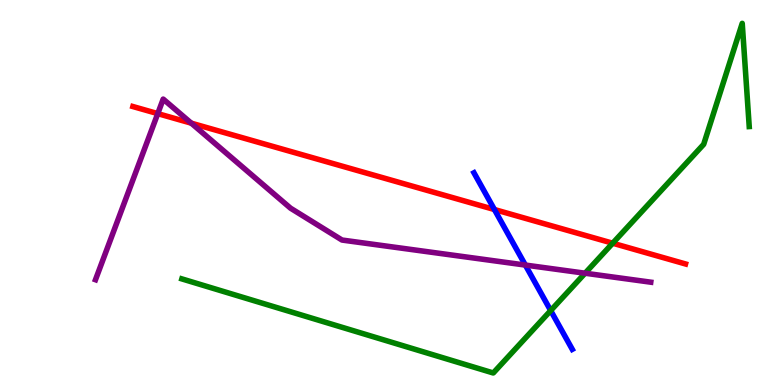[{'lines': ['blue', 'red'], 'intersections': [{'x': 6.38, 'y': 4.56}]}, {'lines': ['green', 'red'], 'intersections': [{'x': 7.91, 'y': 3.68}]}, {'lines': ['purple', 'red'], 'intersections': [{'x': 2.04, 'y': 7.05}, {'x': 2.47, 'y': 6.8}]}, {'lines': ['blue', 'green'], 'intersections': [{'x': 7.11, 'y': 1.93}]}, {'lines': ['blue', 'purple'], 'intersections': [{'x': 6.78, 'y': 3.12}]}, {'lines': ['green', 'purple'], 'intersections': [{'x': 7.55, 'y': 2.9}]}]